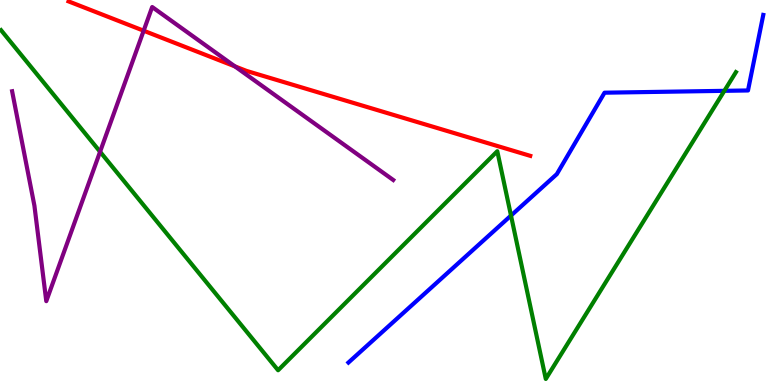[{'lines': ['blue', 'red'], 'intersections': []}, {'lines': ['green', 'red'], 'intersections': []}, {'lines': ['purple', 'red'], 'intersections': [{'x': 1.85, 'y': 9.2}, {'x': 3.03, 'y': 8.28}]}, {'lines': ['blue', 'green'], 'intersections': [{'x': 6.59, 'y': 4.4}, {'x': 9.35, 'y': 7.64}]}, {'lines': ['blue', 'purple'], 'intersections': []}, {'lines': ['green', 'purple'], 'intersections': [{'x': 1.29, 'y': 6.06}]}]